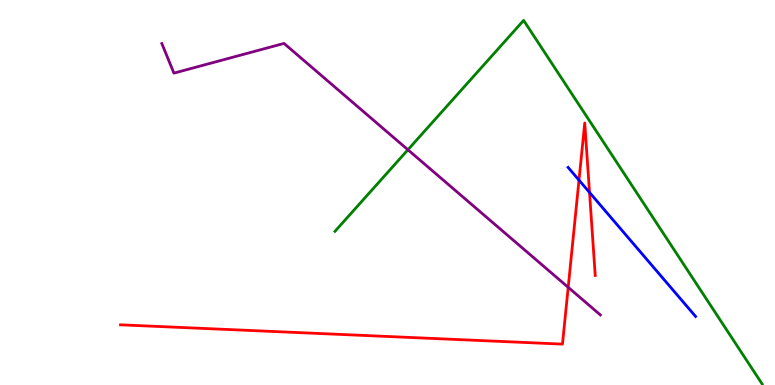[{'lines': ['blue', 'red'], 'intersections': [{'x': 7.47, 'y': 5.32}, {'x': 7.61, 'y': 5.0}]}, {'lines': ['green', 'red'], 'intersections': []}, {'lines': ['purple', 'red'], 'intersections': [{'x': 7.33, 'y': 2.54}]}, {'lines': ['blue', 'green'], 'intersections': []}, {'lines': ['blue', 'purple'], 'intersections': []}, {'lines': ['green', 'purple'], 'intersections': [{'x': 5.26, 'y': 6.11}]}]